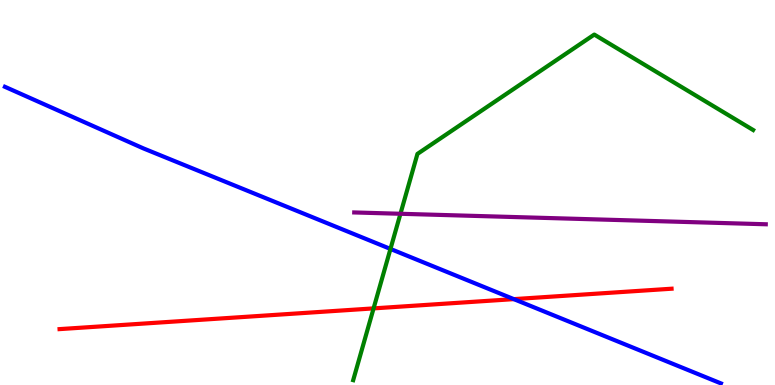[{'lines': ['blue', 'red'], 'intersections': [{'x': 6.63, 'y': 2.23}]}, {'lines': ['green', 'red'], 'intersections': [{'x': 4.82, 'y': 1.99}]}, {'lines': ['purple', 'red'], 'intersections': []}, {'lines': ['blue', 'green'], 'intersections': [{'x': 5.04, 'y': 3.53}]}, {'lines': ['blue', 'purple'], 'intersections': []}, {'lines': ['green', 'purple'], 'intersections': [{'x': 5.17, 'y': 4.45}]}]